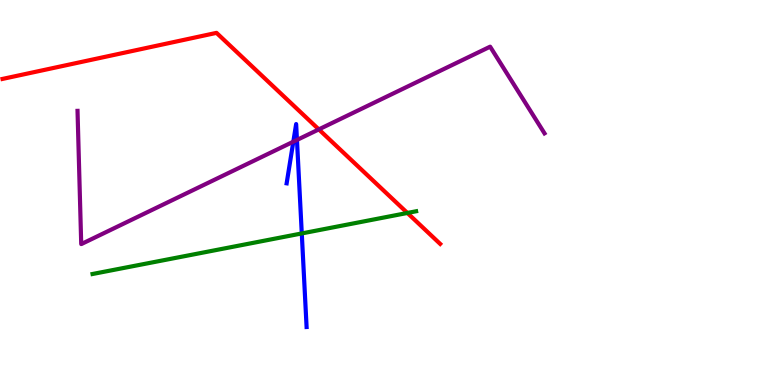[{'lines': ['blue', 'red'], 'intersections': []}, {'lines': ['green', 'red'], 'intersections': [{'x': 5.26, 'y': 4.47}]}, {'lines': ['purple', 'red'], 'intersections': [{'x': 4.11, 'y': 6.64}]}, {'lines': ['blue', 'green'], 'intersections': [{'x': 3.89, 'y': 3.94}]}, {'lines': ['blue', 'purple'], 'intersections': [{'x': 3.78, 'y': 6.32}, {'x': 3.83, 'y': 6.36}]}, {'lines': ['green', 'purple'], 'intersections': []}]